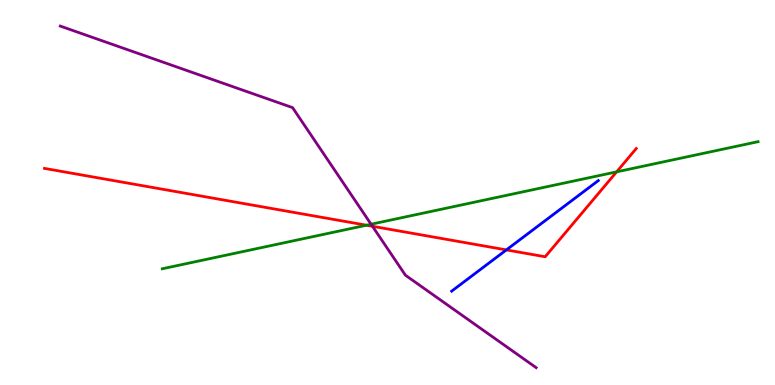[{'lines': ['blue', 'red'], 'intersections': [{'x': 6.53, 'y': 3.51}]}, {'lines': ['green', 'red'], 'intersections': [{'x': 4.73, 'y': 4.15}, {'x': 7.96, 'y': 5.54}]}, {'lines': ['purple', 'red'], 'intersections': [{'x': 4.81, 'y': 4.12}]}, {'lines': ['blue', 'green'], 'intersections': []}, {'lines': ['blue', 'purple'], 'intersections': []}, {'lines': ['green', 'purple'], 'intersections': [{'x': 4.79, 'y': 4.18}]}]